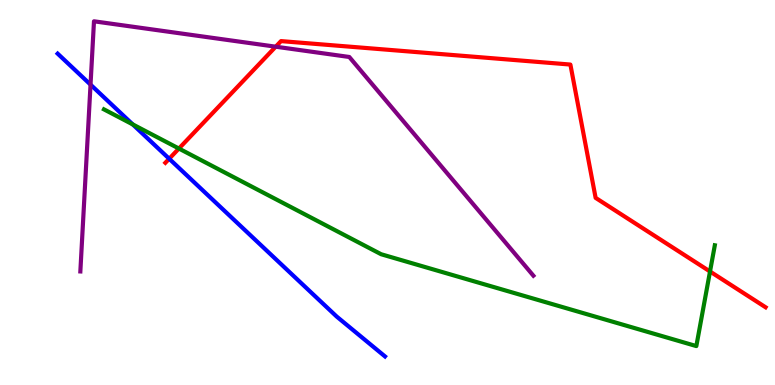[{'lines': ['blue', 'red'], 'intersections': [{'x': 2.18, 'y': 5.88}]}, {'lines': ['green', 'red'], 'intersections': [{'x': 2.31, 'y': 6.14}, {'x': 9.16, 'y': 2.95}]}, {'lines': ['purple', 'red'], 'intersections': [{'x': 3.56, 'y': 8.79}]}, {'lines': ['blue', 'green'], 'intersections': [{'x': 1.71, 'y': 6.77}]}, {'lines': ['blue', 'purple'], 'intersections': [{'x': 1.17, 'y': 7.8}]}, {'lines': ['green', 'purple'], 'intersections': []}]